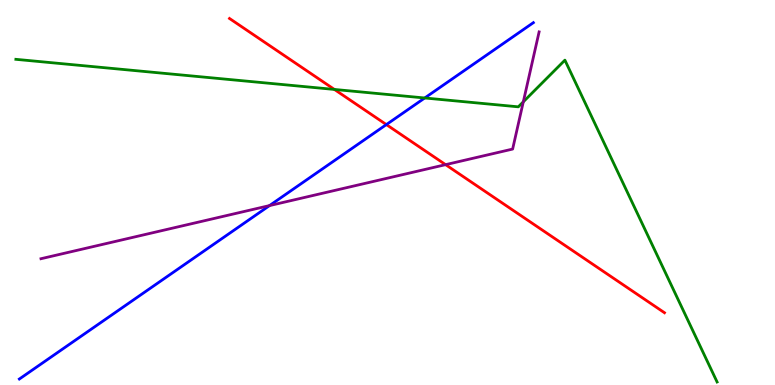[{'lines': ['blue', 'red'], 'intersections': [{'x': 4.99, 'y': 6.76}]}, {'lines': ['green', 'red'], 'intersections': [{'x': 4.31, 'y': 7.68}]}, {'lines': ['purple', 'red'], 'intersections': [{'x': 5.75, 'y': 5.72}]}, {'lines': ['blue', 'green'], 'intersections': [{'x': 5.48, 'y': 7.46}]}, {'lines': ['blue', 'purple'], 'intersections': [{'x': 3.48, 'y': 4.66}]}, {'lines': ['green', 'purple'], 'intersections': [{'x': 6.75, 'y': 7.36}]}]